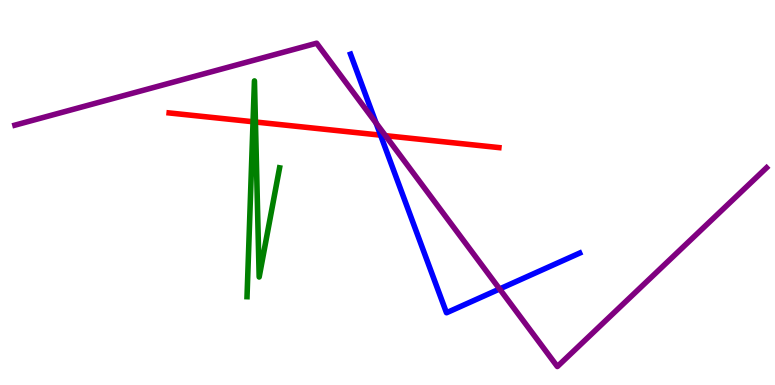[{'lines': ['blue', 'red'], 'intersections': [{'x': 4.91, 'y': 6.49}]}, {'lines': ['green', 'red'], 'intersections': [{'x': 3.27, 'y': 6.84}, {'x': 3.3, 'y': 6.83}]}, {'lines': ['purple', 'red'], 'intersections': [{'x': 4.97, 'y': 6.48}]}, {'lines': ['blue', 'green'], 'intersections': []}, {'lines': ['blue', 'purple'], 'intersections': [{'x': 4.85, 'y': 6.8}, {'x': 6.45, 'y': 2.49}]}, {'lines': ['green', 'purple'], 'intersections': []}]